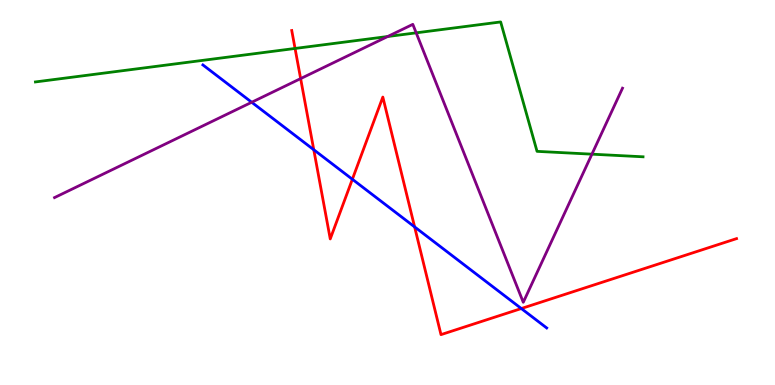[{'lines': ['blue', 'red'], 'intersections': [{'x': 4.05, 'y': 6.11}, {'x': 4.55, 'y': 5.34}, {'x': 5.35, 'y': 4.11}, {'x': 6.73, 'y': 1.99}]}, {'lines': ['green', 'red'], 'intersections': [{'x': 3.81, 'y': 8.74}]}, {'lines': ['purple', 'red'], 'intersections': [{'x': 3.88, 'y': 7.96}]}, {'lines': ['blue', 'green'], 'intersections': []}, {'lines': ['blue', 'purple'], 'intersections': [{'x': 3.25, 'y': 7.34}]}, {'lines': ['green', 'purple'], 'intersections': [{'x': 5.0, 'y': 9.05}, {'x': 5.37, 'y': 9.15}, {'x': 7.64, 'y': 6.0}]}]